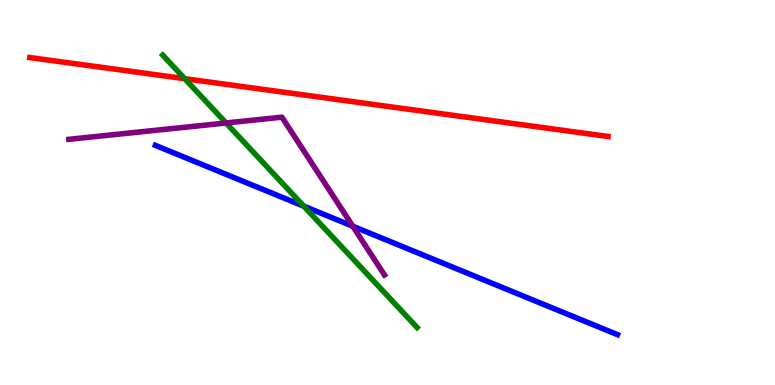[{'lines': ['blue', 'red'], 'intersections': []}, {'lines': ['green', 'red'], 'intersections': [{'x': 2.38, 'y': 7.96}]}, {'lines': ['purple', 'red'], 'intersections': []}, {'lines': ['blue', 'green'], 'intersections': [{'x': 3.92, 'y': 4.65}]}, {'lines': ['blue', 'purple'], 'intersections': [{'x': 4.55, 'y': 4.12}]}, {'lines': ['green', 'purple'], 'intersections': [{'x': 2.92, 'y': 6.81}]}]